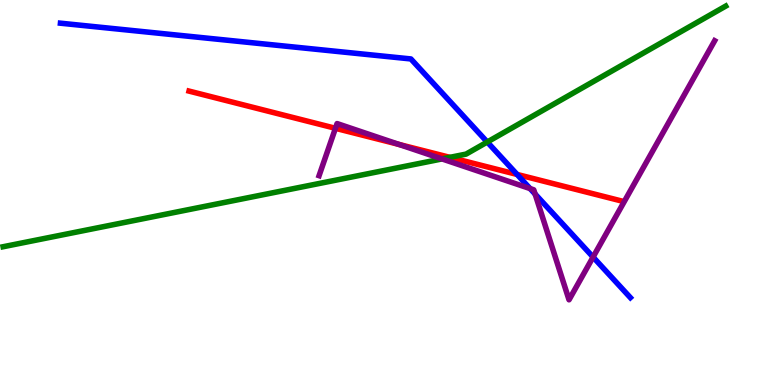[{'lines': ['blue', 'red'], 'intersections': [{'x': 6.67, 'y': 5.47}]}, {'lines': ['green', 'red'], 'intersections': [{'x': 5.8, 'y': 5.91}]}, {'lines': ['purple', 'red'], 'intersections': [{'x': 4.33, 'y': 6.67}, {'x': 5.15, 'y': 6.25}]}, {'lines': ['blue', 'green'], 'intersections': [{'x': 6.29, 'y': 6.31}]}, {'lines': ['blue', 'purple'], 'intersections': [{'x': 6.84, 'y': 5.1}, {'x': 6.9, 'y': 4.96}, {'x': 7.65, 'y': 3.32}]}, {'lines': ['green', 'purple'], 'intersections': [{'x': 5.7, 'y': 5.87}]}]